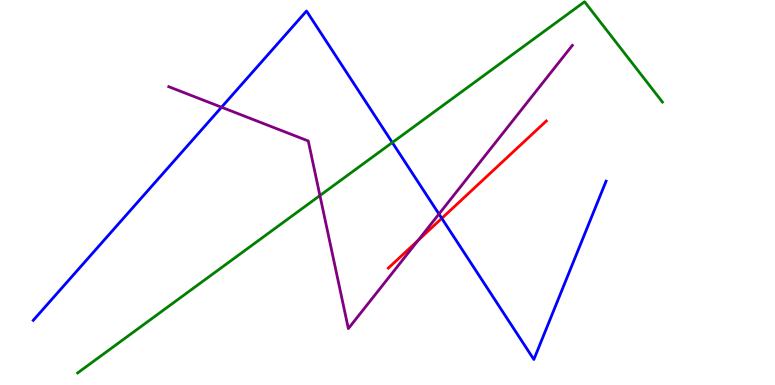[{'lines': ['blue', 'red'], 'intersections': [{'x': 5.7, 'y': 4.33}]}, {'lines': ['green', 'red'], 'intersections': []}, {'lines': ['purple', 'red'], 'intersections': [{'x': 5.4, 'y': 3.76}]}, {'lines': ['blue', 'green'], 'intersections': [{'x': 5.06, 'y': 6.3}]}, {'lines': ['blue', 'purple'], 'intersections': [{'x': 2.86, 'y': 7.21}, {'x': 5.66, 'y': 4.44}]}, {'lines': ['green', 'purple'], 'intersections': [{'x': 4.13, 'y': 4.92}]}]